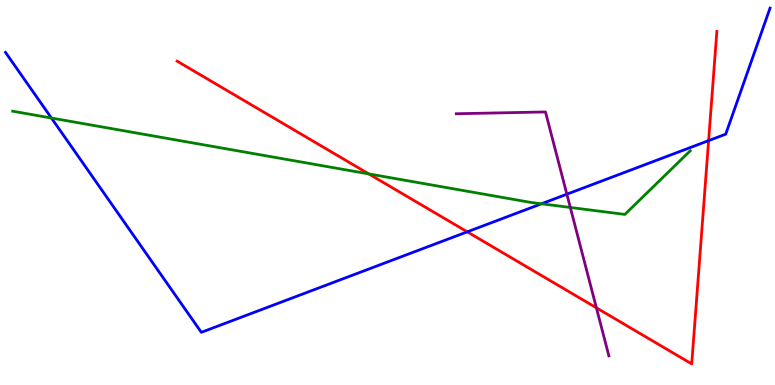[{'lines': ['blue', 'red'], 'intersections': [{'x': 6.03, 'y': 3.98}, {'x': 9.14, 'y': 6.35}]}, {'lines': ['green', 'red'], 'intersections': [{'x': 4.76, 'y': 5.48}]}, {'lines': ['purple', 'red'], 'intersections': [{'x': 7.7, 'y': 2.0}]}, {'lines': ['blue', 'green'], 'intersections': [{'x': 0.664, 'y': 6.93}, {'x': 6.99, 'y': 4.71}]}, {'lines': ['blue', 'purple'], 'intersections': [{'x': 7.31, 'y': 4.96}]}, {'lines': ['green', 'purple'], 'intersections': [{'x': 7.36, 'y': 4.61}]}]